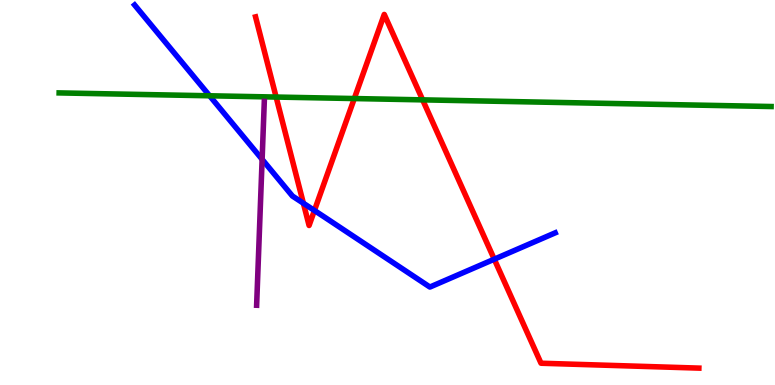[{'lines': ['blue', 'red'], 'intersections': [{'x': 3.91, 'y': 4.72}, {'x': 4.06, 'y': 4.53}, {'x': 6.38, 'y': 3.27}]}, {'lines': ['green', 'red'], 'intersections': [{'x': 3.56, 'y': 7.48}, {'x': 4.57, 'y': 7.44}, {'x': 5.45, 'y': 7.41}]}, {'lines': ['purple', 'red'], 'intersections': []}, {'lines': ['blue', 'green'], 'intersections': [{'x': 2.7, 'y': 7.51}]}, {'lines': ['blue', 'purple'], 'intersections': [{'x': 3.38, 'y': 5.86}]}, {'lines': ['green', 'purple'], 'intersections': []}]